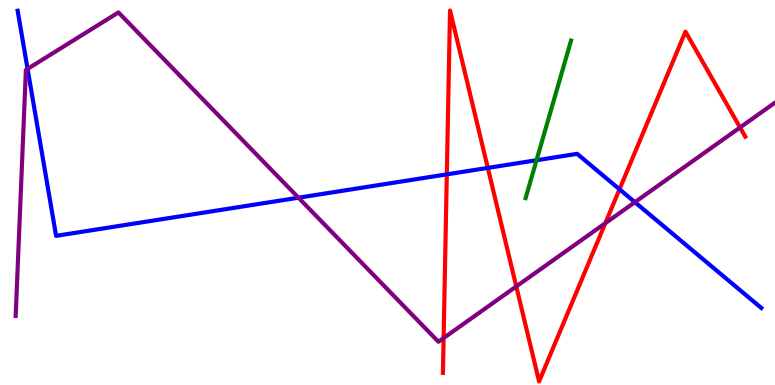[{'lines': ['blue', 'red'], 'intersections': [{'x': 5.77, 'y': 5.47}, {'x': 6.29, 'y': 5.64}, {'x': 7.99, 'y': 5.08}]}, {'lines': ['green', 'red'], 'intersections': []}, {'lines': ['purple', 'red'], 'intersections': [{'x': 5.72, 'y': 1.22}, {'x': 6.66, 'y': 2.56}, {'x': 7.81, 'y': 4.2}, {'x': 9.55, 'y': 6.69}]}, {'lines': ['blue', 'green'], 'intersections': [{'x': 6.92, 'y': 5.84}]}, {'lines': ['blue', 'purple'], 'intersections': [{'x': 0.356, 'y': 8.21}, {'x': 3.85, 'y': 4.86}, {'x': 8.19, 'y': 4.75}]}, {'lines': ['green', 'purple'], 'intersections': []}]